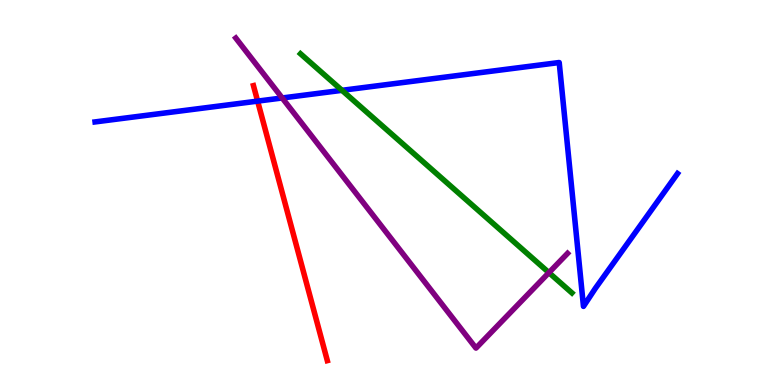[{'lines': ['blue', 'red'], 'intersections': [{'x': 3.32, 'y': 7.37}]}, {'lines': ['green', 'red'], 'intersections': []}, {'lines': ['purple', 'red'], 'intersections': []}, {'lines': ['blue', 'green'], 'intersections': [{'x': 4.41, 'y': 7.65}]}, {'lines': ['blue', 'purple'], 'intersections': [{'x': 3.64, 'y': 7.46}]}, {'lines': ['green', 'purple'], 'intersections': [{'x': 7.08, 'y': 2.92}]}]